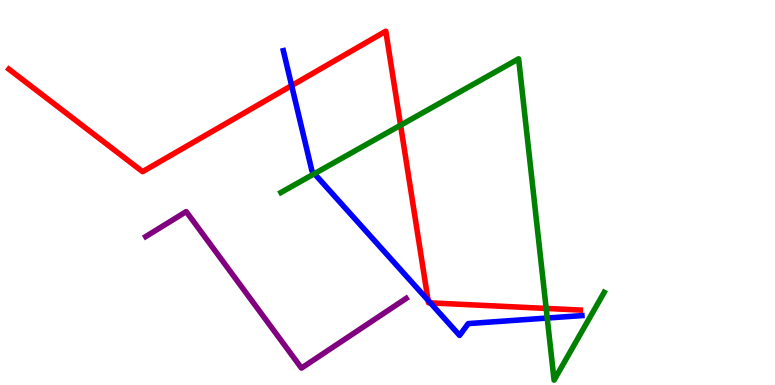[{'lines': ['blue', 'red'], 'intersections': [{'x': 3.76, 'y': 7.78}, {'x': 5.52, 'y': 2.2}, {'x': 5.55, 'y': 2.13}]}, {'lines': ['green', 'red'], 'intersections': [{'x': 5.17, 'y': 6.75}, {'x': 7.05, 'y': 1.99}]}, {'lines': ['purple', 'red'], 'intersections': []}, {'lines': ['blue', 'green'], 'intersections': [{'x': 4.06, 'y': 5.49}, {'x': 7.06, 'y': 1.74}]}, {'lines': ['blue', 'purple'], 'intersections': []}, {'lines': ['green', 'purple'], 'intersections': []}]